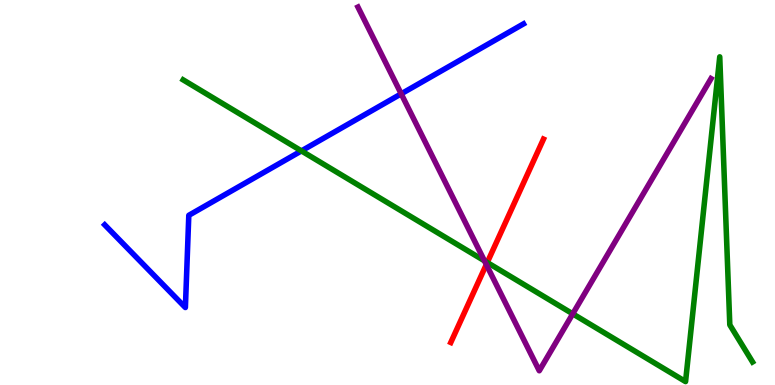[{'lines': ['blue', 'red'], 'intersections': []}, {'lines': ['green', 'red'], 'intersections': [{'x': 6.29, 'y': 3.18}]}, {'lines': ['purple', 'red'], 'intersections': [{'x': 6.28, 'y': 3.13}]}, {'lines': ['blue', 'green'], 'intersections': [{'x': 3.89, 'y': 6.08}]}, {'lines': ['blue', 'purple'], 'intersections': [{'x': 5.18, 'y': 7.56}]}, {'lines': ['green', 'purple'], 'intersections': [{'x': 6.25, 'y': 3.23}, {'x': 7.39, 'y': 1.85}]}]